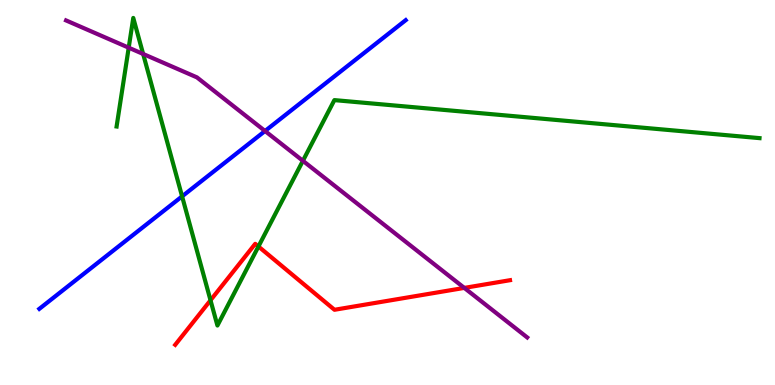[{'lines': ['blue', 'red'], 'intersections': []}, {'lines': ['green', 'red'], 'intersections': [{'x': 2.72, 'y': 2.2}, {'x': 3.33, 'y': 3.6}]}, {'lines': ['purple', 'red'], 'intersections': [{'x': 5.99, 'y': 2.52}]}, {'lines': ['blue', 'green'], 'intersections': [{'x': 2.35, 'y': 4.9}]}, {'lines': ['blue', 'purple'], 'intersections': [{'x': 3.42, 'y': 6.6}]}, {'lines': ['green', 'purple'], 'intersections': [{'x': 1.66, 'y': 8.76}, {'x': 1.85, 'y': 8.6}, {'x': 3.91, 'y': 5.82}]}]